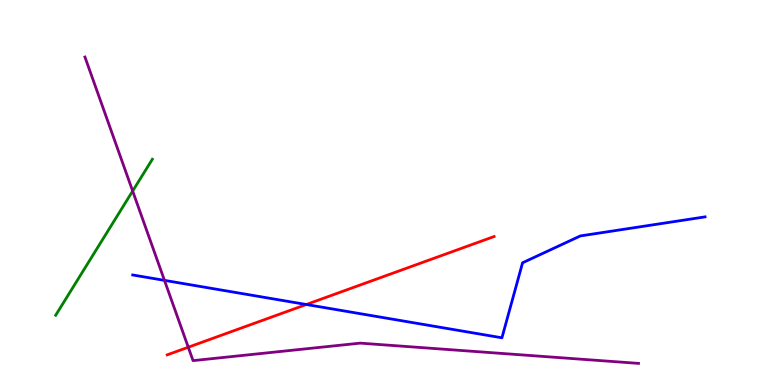[{'lines': ['blue', 'red'], 'intersections': [{'x': 3.95, 'y': 2.09}]}, {'lines': ['green', 'red'], 'intersections': []}, {'lines': ['purple', 'red'], 'intersections': [{'x': 2.43, 'y': 0.981}]}, {'lines': ['blue', 'green'], 'intersections': []}, {'lines': ['blue', 'purple'], 'intersections': [{'x': 2.12, 'y': 2.72}]}, {'lines': ['green', 'purple'], 'intersections': [{'x': 1.71, 'y': 5.04}]}]